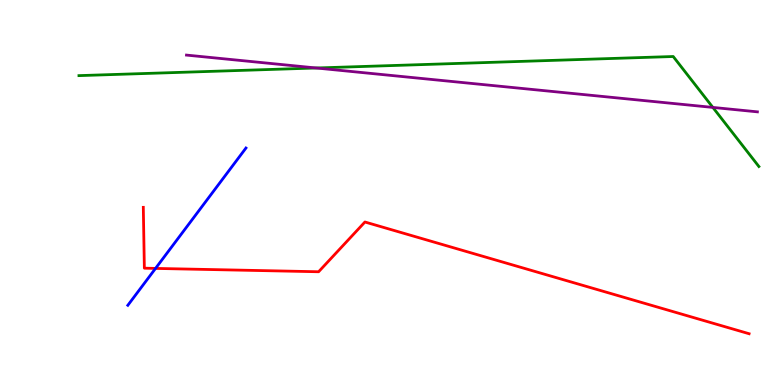[{'lines': ['blue', 'red'], 'intersections': [{'x': 2.01, 'y': 3.03}]}, {'lines': ['green', 'red'], 'intersections': []}, {'lines': ['purple', 'red'], 'intersections': []}, {'lines': ['blue', 'green'], 'intersections': []}, {'lines': ['blue', 'purple'], 'intersections': []}, {'lines': ['green', 'purple'], 'intersections': [{'x': 4.08, 'y': 8.23}, {'x': 9.2, 'y': 7.21}]}]